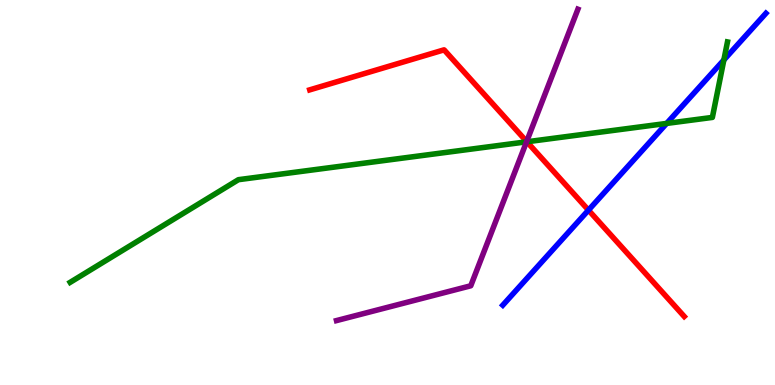[{'lines': ['blue', 'red'], 'intersections': [{'x': 7.59, 'y': 4.54}]}, {'lines': ['green', 'red'], 'intersections': [{'x': 6.8, 'y': 6.32}]}, {'lines': ['purple', 'red'], 'intersections': [{'x': 6.8, 'y': 6.32}]}, {'lines': ['blue', 'green'], 'intersections': [{'x': 8.6, 'y': 6.79}, {'x': 9.34, 'y': 8.44}]}, {'lines': ['blue', 'purple'], 'intersections': []}, {'lines': ['green', 'purple'], 'intersections': [{'x': 6.79, 'y': 6.32}]}]